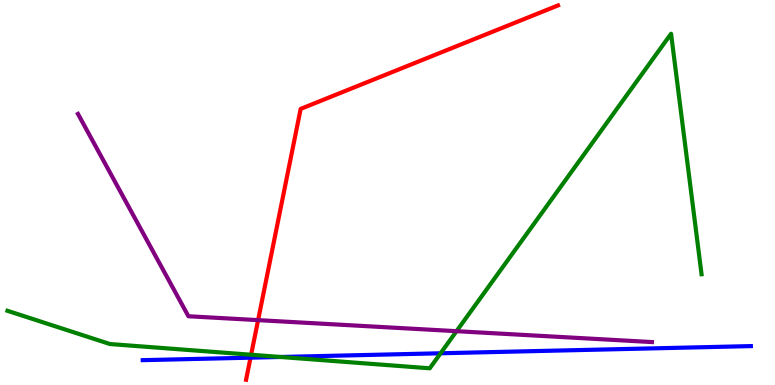[{'lines': ['blue', 'red'], 'intersections': [{'x': 3.23, 'y': 0.71}]}, {'lines': ['green', 'red'], 'intersections': [{'x': 3.24, 'y': 0.786}]}, {'lines': ['purple', 'red'], 'intersections': [{'x': 3.33, 'y': 1.68}]}, {'lines': ['blue', 'green'], 'intersections': [{'x': 3.62, 'y': 0.728}, {'x': 5.68, 'y': 0.824}]}, {'lines': ['blue', 'purple'], 'intersections': []}, {'lines': ['green', 'purple'], 'intersections': [{'x': 5.89, 'y': 1.4}]}]